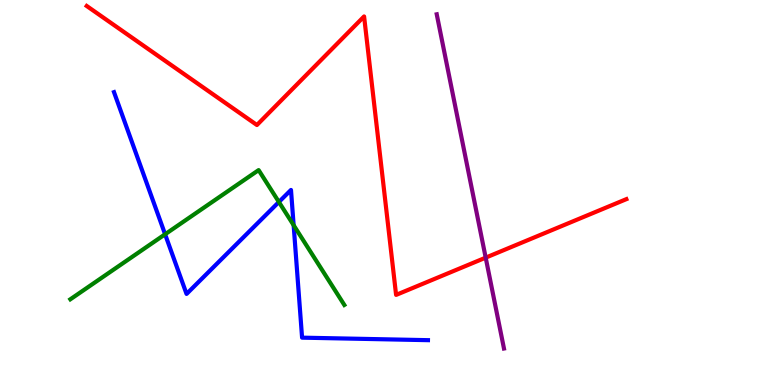[{'lines': ['blue', 'red'], 'intersections': []}, {'lines': ['green', 'red'], 'intersections': []}, {'lines': ['purple', 'red'], 'intersections': [{'x': 6.27, 'y': 3.31}]}, {'lines': ['blue', 'green'], 'intersections': [{'x': 2.13, 'y': 3.91}, {'x': 3.6, 'y': 4.75}, {'x': 3.79, 'y': 4.15}]}, {'lines': ['blue', 'purple'], 'intersections': []}, {'lines': ['green', 'purple'], 'intersections': []}]